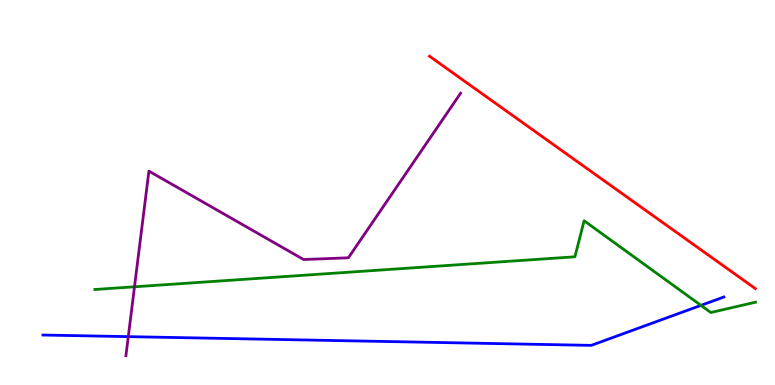[{'lines': ['blue', 'red'], 'intersections': []}, {'lines': ['green', 'red'], 'intersections': []}, {'lines': ['purple', 'red'], 'intersections': []}, {'lines': ['blue', 'green'], 'intersections': [{'x': 9.04, 'y': 2.07}]}, {'lines': ['blue', 'purple'], 'intersections': [{'x': 1.66, 'y': 1.26}]}, {'lines': ['green', 'purple'], 'intersections': [{'x': 1.74, 'y': 2.55}]}]